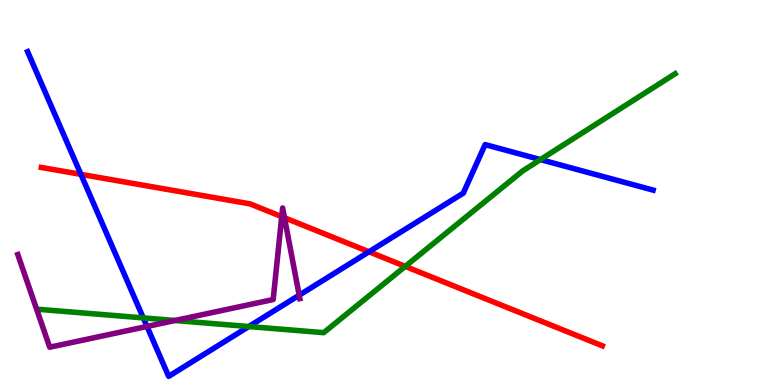[{'lines': ['blue', 'red'], 'intersections': [{'x': 1.04, 'y': 5.47}, {'x': 4.76, 'y': 3.46}]}, {'lines': ['green', 'red'], 'intersections': [{'x': 5.23, 'y': 3.08}]}, {'lines': ['purple', 'red'], 'intersections': [{'x': 3.64, 'y': 4.37}, {'x': 3.67, 'y': 4.34}]}, {'lines': ['blue', 'green'], 'intersections': [{'x': 1.85, 'y': 1.74}, {'x': 3.21, 'y': 1.52}, {'x': 6.97, 'y': 5.85}]}, {'lines': ['blue', 'purple'], 'intersections': [{'x': 1.9, 'y': 1.52}, {'x': 3.86, 'y': 2.33}]}, {'lines': ['green', 'purple'], 'intersections': [{'x': 2.26, 'y': 1.68}]}]